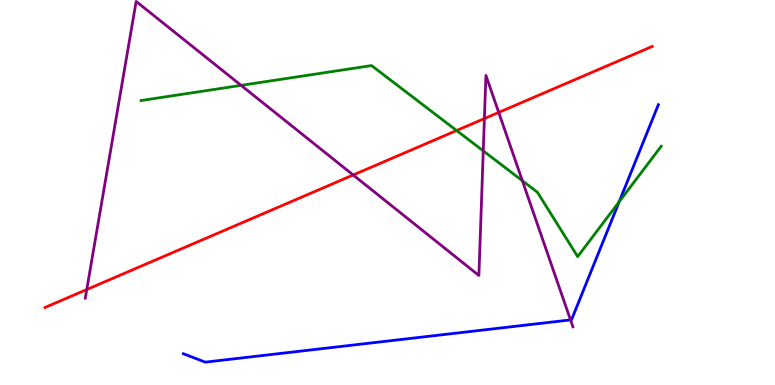[{'lines': ['blue', 'red'], 'intersections': []}, {'lines': ['green', 'red'], 'intersections': [{'x': 5.89, 'y': 6.61}]}, {'lines': ['purple', 'red'], 'intersections': [{'x': 1.12, 'y': 2.48}, {'x': 4.56, 'y': 5.45}, {'x': 6.25, 'y': 6.92}, {'x': 6.44, 'y': 7.08}]}, {'lines': ['blue', 'green'], 'intersections': [{'x': 7.99, 'y': 4.76}]}, {'lines': ['blue', 'purple'], 'intersections': [{'x': 7.36, 'y': 1.69}]}, {'lines': ['green', 'purple'], 'intersections': [{'x': 3.11, 'y': 7.78}, {'x': 6.24, 'y': 6.08}, {'x': 6.74, 'y': 5.31}]}]